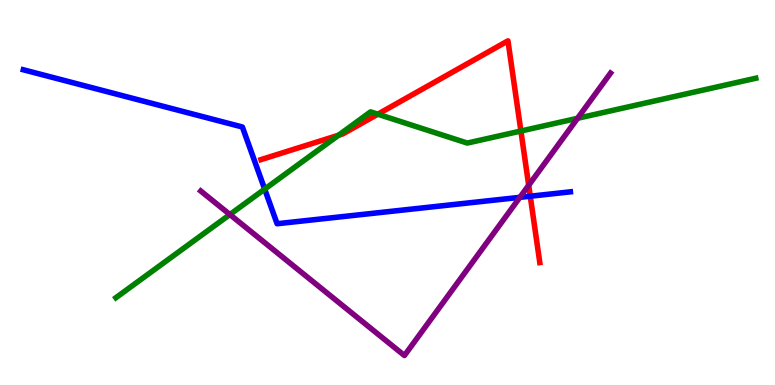[{'lines': ['blue', 'red'], 'intersections': [{'x': 6.84, 'y': 4.9}]}, {'lines': ['green', 'red'], 'intersections': [{'x': 4.37, 'y': 6.49}, {'x': 4.87, 'y': 7.03}, {'x': 6.72, 'y': 6.6}]}, {'lines': ['purple', 'red'], 'intersections': [{'x': 6.82, 'y': 5.19}]}, {'lines': ['blue', 'green'], 'intersections': [{'x': 3.42, 'y': 5.09}]}, {'lines': ['blue', 'purple'], 'intersections': [{'x': 6.71, 'y': 4.87}]}, {'lines': ['green', 'purple'], 'intersections': [{'x': 2.97, 'y': 4.43}, {'x': 7.45, 'y': 6.93}]}]